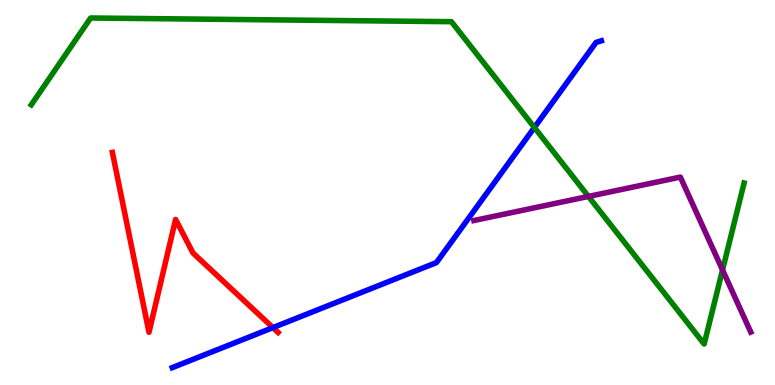[{'lines': ['blue', 'red'], 'intersections': [{'x': 3.52, 'y': 1.49}]}, {'lines': ['green', 'red'], 'intersections': []}, {'lines': ['purple', 'red'], 'intersections': []}, {'lines': ['blue', 'green'], 'intersections': [{'x': 6.9, 'y': 6.69}]}, {'lines': ['blue', 'purple'], 'intersections': []}, {'lines': ['green', 'purple'], 'intersections': [{'x': 7.59, 'y': 4.9}, {'x': 9.32, 'y': 2.99}]}]